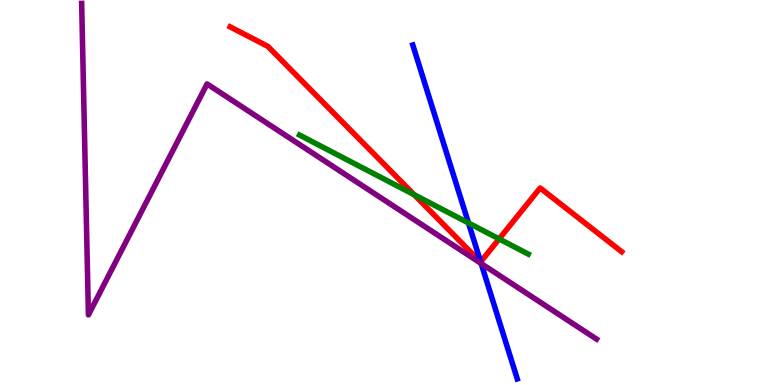[{'lines': ['blue', 'red'], 'intersections': [{'x': 6.2, 'y': 3.2}]}, {'lines': ['green', 'red'], 'intersections': [{'x': 5.34, 'y': 4.94}, {'x': 6.44, 'y': 3.79}]}, {'lines': ['purple', 'red'], 'intersections': []}, {'lines': ['blue', 'green'], 'intersections': [{'x': 6.04, 'y': 4.21}]}, {'lines': ['blue', 'purple'], 'intersections': [{'x': 6.21, 'y': 3.16}]}, {'lines': ['green', 'purple'], 'intersections': []}]